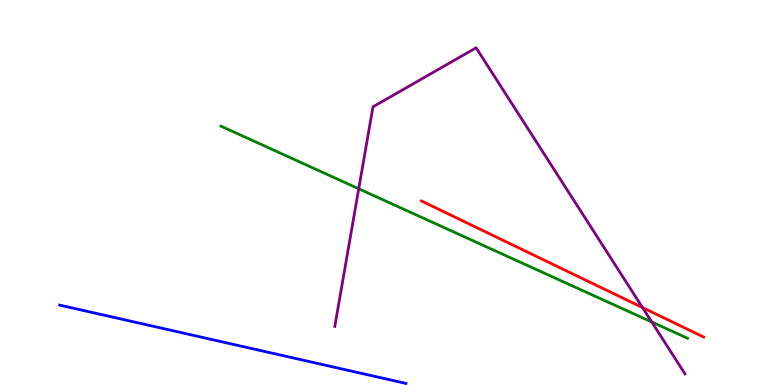[{'lines': ['blue', 'red'], 'intersections': []}, {'lines': ['green', 'red'], 'intersections': []}, {'lines': ['purple', 'red'], 'intersections': [{'x': 8.29, 'y': 2.01}]}, {'lines': ['blue', 'green'], 'intersections': []}, {'lines': ['blue', 'purple'], 'intersections': []}, {'lines': ['green', 'purple'], 'intersections': [{'x': 4.63, 'y': 5.1}, {'x': 8.41, 'y': 1.64}]}]